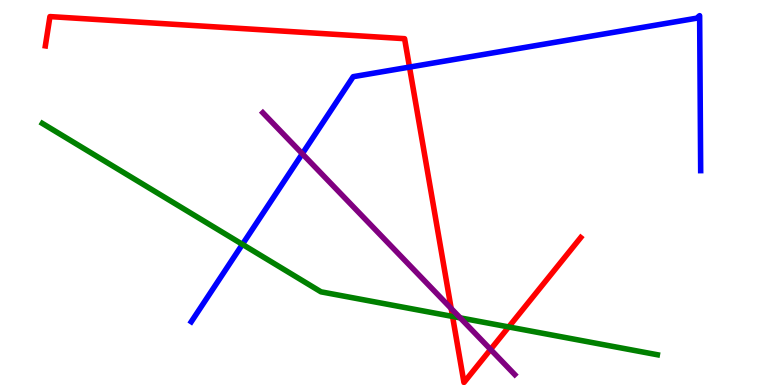[{'lines': ['blue', 'red'], 'intersections': [{'x': 5.28, 'y': 8.26}]}, {'lines': ['green', 'red'], 'intersections': [{'x': 5.84, 'y': 1.78}, {'x': 6.56, 'y': 1.51}]}, {'lines': ['purple', 'red'], 'intersections': [{'x': 5.82, 'y': 1.99}, {'x': 6.33, 'y': 0.924}]}, {'lines': ['blue', 'green'], 'intersections': [{'x': 3.13, 'y': 3.65}]}, {'lines': ['blue', 'purple'], 'intersections': [{'x': 3.9, 'y': 6.01}]}, {'lines': ['green', 'purple'], 'intersections': [{'x': 5.94, 'y': 1.74}]}]